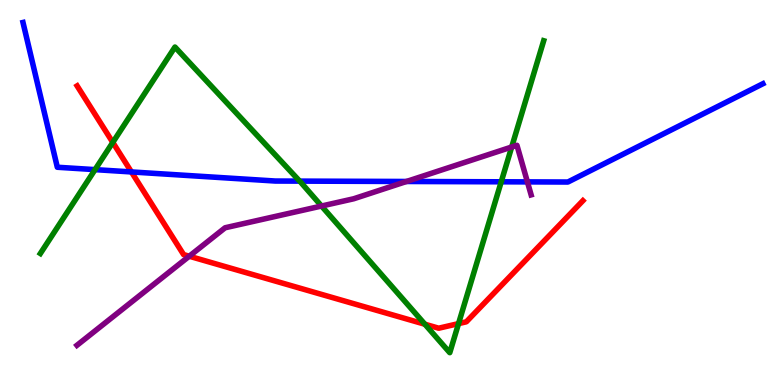[{'lines': ['blue', 'red'], 'intersections': [{'x': 1.7, 'y': 5.53}]}, {'lines': ['green', 'red'], 'intersections': [{'x': 1.46, 'y': 6.3}, {'x': 5.48, 'y': 1.58}, {'x': 5.92, 'y': 1.59}]}, {'lines': ['purple', 'red'], 'intersections': [{'x': 2.44, 'y': 3.34}]}, {'lines': ['blue', 'green'], 'intersections': [{'x': 1.23, 'y': 5.59}, {'x': 3.87, 'y': 5.3}, {'x': 6.47, 'y': 5.28}]}, {'lines': ['blue', 'purple'], 'intersections': [{'x': 5.24, 'y': 5.29}, {'x': 6.81, 'y': 5.28}]}, {'lines': ['green', 'purple'], 'intersections': [{'x': 4.15, 'y': 4.65}, {'x': 6.6, 'y': 6.18}]}]